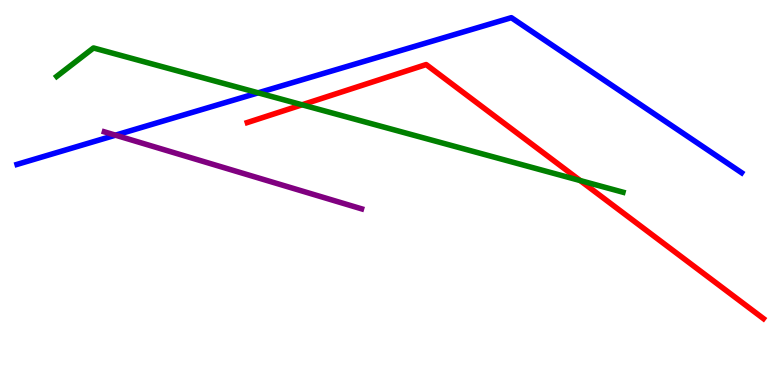[{'lines': ['blue', 'red'], 'intersections': []}, {'lines': ['green', 'red'], 'intersections': [{'x': 3.9, 'y': 7.28}, {'x': 7.49, 'y': 5.31}]}, {'lines': ['purple', 'red'], 'intersections': []}, {'lines': ['blue', 'green'], 'intersections': [{'x': 3.33, 'y': 7.59}]}, {'lines': ['blue', 'purple'], 'intersections': [{'x': 1.49, 'y': 6.49}]}, {'lines': ['green', 'purple'], 'intersections': []}]